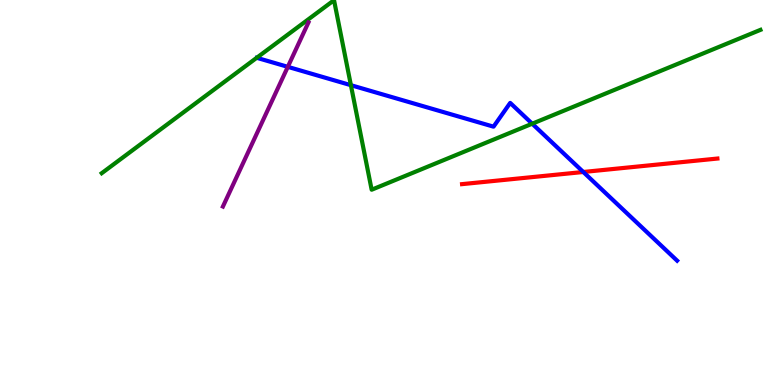[{'lines': ['blue', 'red'], 'intersections': [{'x': 7.53, 'y': 5.53}]}, {'lines': ['green', 'red'], 'intersections': []}, {'lines': ['purple', 'red'], 'intersections': []}, {'lines': ['blue', 'green'], 'intersections': [{'x': 4.53, 'y': 7.79}, {'x': 6.87, 'y': 6.79}]}, {'lines': ['blue', 'purple'], 'intersections': [{'x': 3.71, 'y': 8.26}]}, {'lines': ['green', 'purple'], 'intersections': []}]